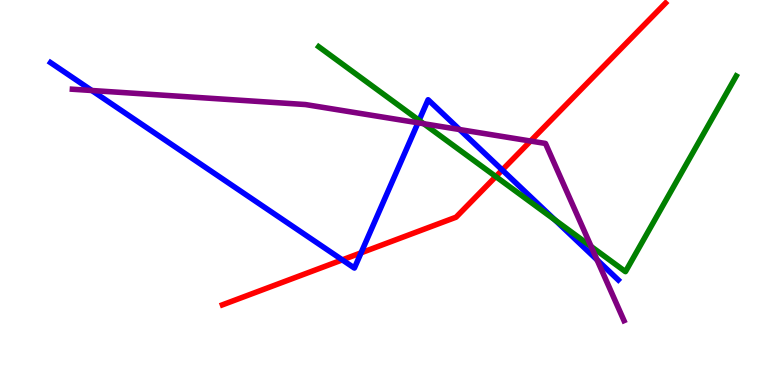[{'lines': ['blue', 'red'], 'intersections': [{'x': 4.42, 'y': 3.25}, {'x': 4.66, 'y': 3.43}, {'x': 6.48, 'y': 5.58}]}, {'lines': ['green', 'red'], 'intersections': [{'x': 6.4, 'y': 5.41}]}, {'lines': ['purple', 'red'], 'intersections': [{'x': 6.85, 'y': 6.34}]}, {'lines': ['blue', 'green'], 'intersections': [{'x': 5.41, 'y': 6.87}, {'x': 7.16, 'y': 4.29}]}, {'lines': ['blue', 'purple'], 'intersections': [{'x': 1.18, 'y': 7.65}, {'x': 5.39, 'y': 6.81}, {'x': 5.93, 'y': 6.64}, {'x': 7.7, 'y': 3.25}]}, {'lines': ['green', 'purple'], 'intersections': [{'x': 5.47, 'y': 6.79}, {'x': 7.63, 'y': 3.6}]}]